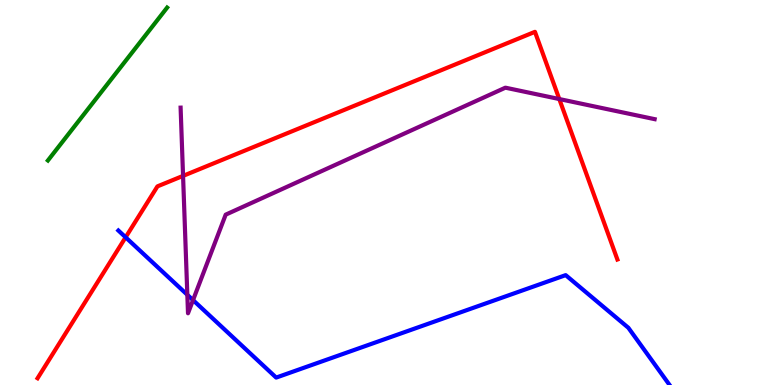[{'lines': ['blue', 'red'], 'intersections': [{'x': 1.62, 'y': 3.84}]}, {'lines': ['green', 'red'], 'intersections': []}, {'lines': ['purple', 'red'], 'intersections': [{'x': 2.36, 'y': 5.43}, {'x': 7.22, 'y': 7.43}]}, {'lines': ['blue', 'green'], 'intersections': []}, {'lines': ['blue', 'purple'], 'intersections': [{'x': 2.42, 'y': 2.34}, {'x': 2.49, 'y': 2.2}]}, {'lines': ['green', 'purple'], 'intersections': []}]